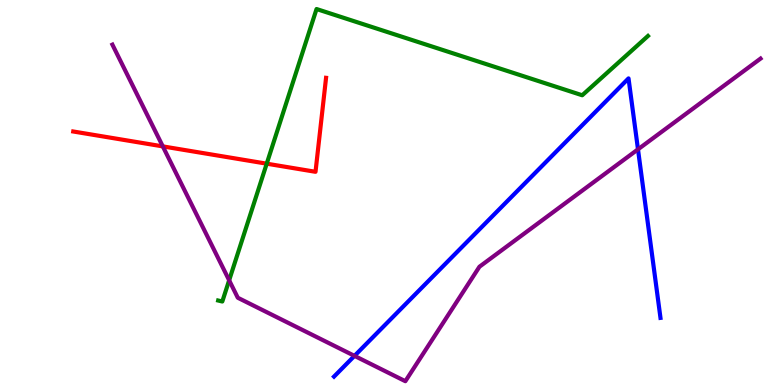[{'lines': ['blue', 'red'], 'intersections': []}, {'lines': ['green', 'red'], 'intersections': [{'x': 3.44, 'y': 5.75}]}, {'lines': ['purple', 'red'], 'intersections': [{'x': 2.1, 'y': 6.2}]}, {'lines': ['blue', 'green'], 'intersections': []}, {'lines': ['blue', 'purple'], 'intersections': [{'x': 4.57, 'y': 0.757}, {'x': 8.23, 'y': 6.12}]}, {'lines': ['green', 'purple'], 'intersections': [{'x': 2.96, 'y': 2.72}]}]